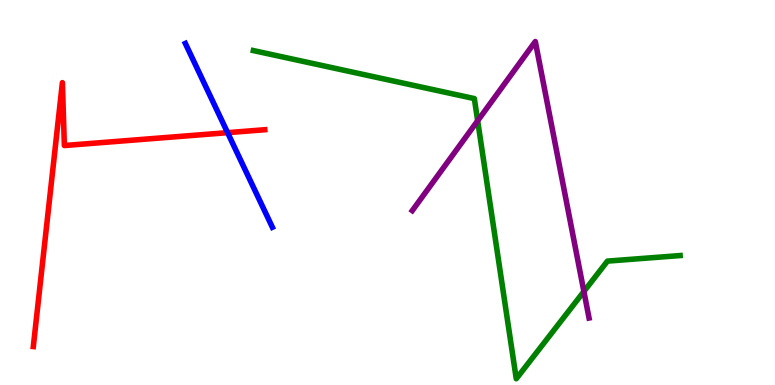[{'lines': ['blue', 'red'], 'intersections': [{'x': 2.94, 'y': 6.55}]}, {'lines': ['green', 'red'], 'intersections': []}, {'lines': ['purple', 'red'], 'intersections': []}, {'lines': ['blue', 'green'], 'intersections': []}, {'lines': ['blue', 'purple'], 'intersections': []}, {'lines': ['green', 'purple'], 'intersections': [{'x': 6.16, 'y': 6.86}, {'x': 7.53, 'y': 2.43}]}]